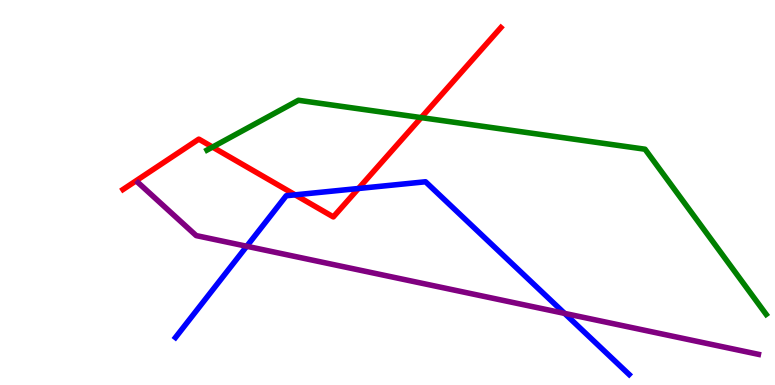[{'lines': ['blue', 'red'], 'intersections': [{'x': 3.81, 'y': 4.94}, {'x': 4.63, 'y': 5.1}]}, {'lines': ['green', 'red'], 'intersections': [{'x': 2.74, 'y': 6.18}, {'x': 5.43, 'y': 6.95}]}, {'lines': ['purple', 'red'], 'intersections': []}, {'lines': ['blue', 'green'], 'intersections': []}, {'lines': ['blue', 'purple'], 'intersections': [{'x': 3.18, 'y': 3.6}, {'x': 7.29, 'y': 1.86}]}, {'lines': ['green', 'purple'], 'intersections': []}]